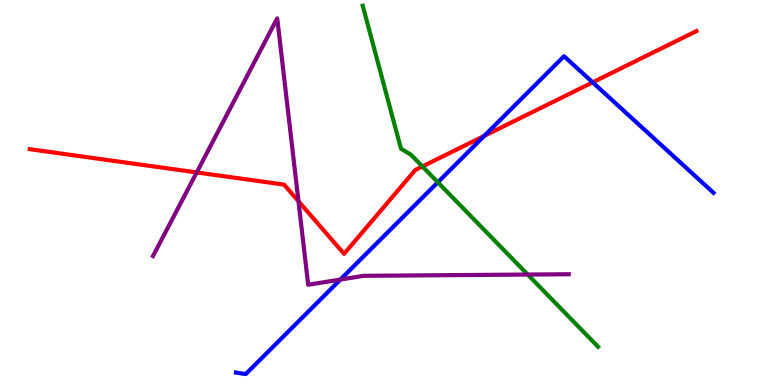[{'lines': ['blue', 'red'], 'intersections': [{'x': 6.25, 'y': 6.47}, {'x': 7.65, 'y': 7.86}]}, {'lines': ['green', 'red'], 'intersections': [{'x': 5.45, 'y': 5.68}]}, {'lines': ['purple', 'red'], 'intersections': [{'x': 2.54, 'y': 5.52}, {'x': 3.85, 'y': 4.77}]}, {'lines': ['blue', 'green'], 'intersections': [{'x': 5.65, 'y': 5.27}]}, {'lines': ['blue', 'purple'], 'intersections': [{'x': 4.39, 'y': 2.74}]}, {'lines': ['green', 'purple'], 'intersections': [{'x': 6.81, 'y': 2.87}]}]